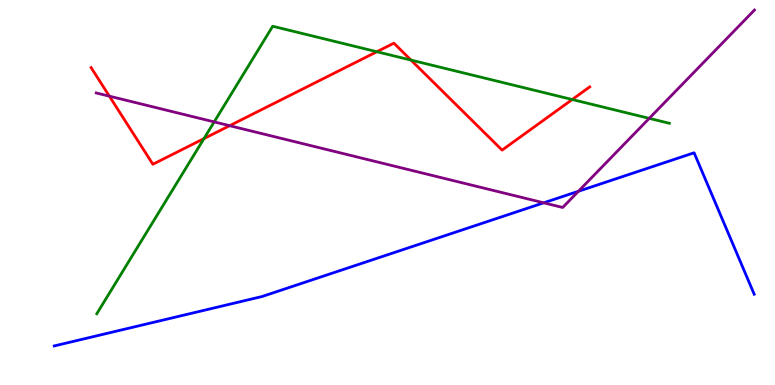[{'lines': ['blue', 'red'], 'intersections': []}, {'lines': ['green', 'red'], 'intersections': [{'x': 2.63, 'y': 6.4}, {'x': 4.86, 'y': 8.66}, {'x': 5.3, 'y': 8.44}, {'x': 7.38, 'y': 7.42}]}, {'lines': ['purple', 'red'], 'intersections': [{'x': 1.41, 'y': 7.5}, {'x': 2.96, 'y': 6.74}]}, {'lines': ['blue', 'green'], 'intersections': []}, {'lines': ['blue', 'purple'], 'intersections': [{'x': 7.02, 'y': 4.73}, {'x': 7.46, 'y': 5.03}]}, {'lines': ['green', 'purple'], 'intersections': [{'x': 2.76, 'y': 6.83}, {'x': 8.38, 'y': 6.93}]}]